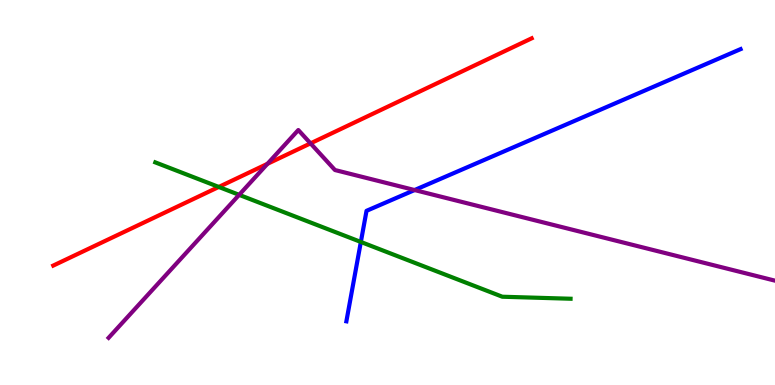[{'lines': ['blue', 'red'], 'intersections': []}, {'lines': ['green', 'red'], 'intersections': [{'x': 2.82, 'y': 5.14}]}, {'lines': ['purple', 'red'], 'intersections': [{'x': 3.45, 'y': 5.74}, {'x': 4.01, 'y': 6.28}]}, {'lines': ['blue', 'green'], 'intersections': [{'x': 4.66, 'y': 3.72}]}, {'lines': ['blue', 'purple'], 'intersections': [{'x': 5.35, 'y': 5.06}]}, {'lines': ['green', 'purple'], 'intersections': [{'x': 3.09, 'y': 4.94}]}]